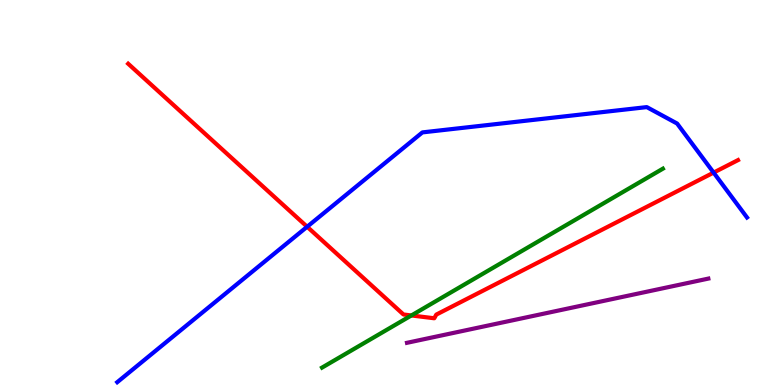[{'lines': ['blue', 'red'], 'intersections': [{'x': 3.96, 'y': 4.11}, {'x': 9.21, 'y': 5.52}]}, {'lines': ['green', 'red'], 'intersections': [{'x': 5.31, 'y': 1.81}]}, {'lines': ['purple', 'red'], 'intersections': []}, {'lines': ['blue', 'green'], 'intersections': []}, {'lines': ['blue', 'purple'], 'intersections': []}, {'lines': ['green', 'purple'], 'intersections': []}]